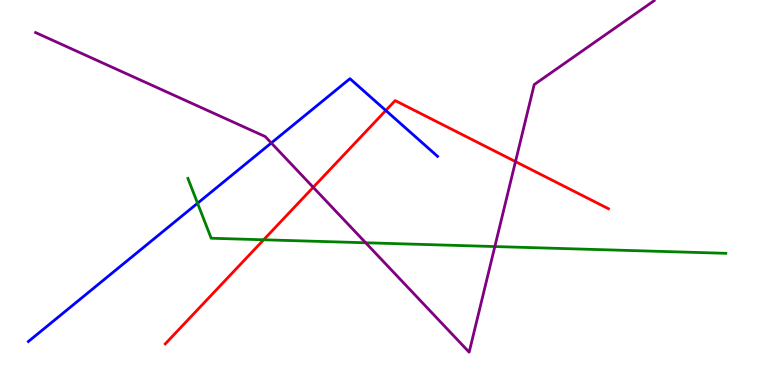[{'lines': ['blue', 'red'], 'intersections': [{'x': 4.98, 'y': 7.13}]}, {'lines': ['green', 'red'], 'intersections': [{'x': 3.4, 'y': 3.77}]}, {'lines': ['purple', 'red'], 'intersections': [{'x': 4.04, 'y': 5.13}, {'x': 6.65, 'y': 5.8}]}, {'lines': ['blue', 'green'], 'intersections': [{'x': 2.55, 'y': 4.72}]}, {'lines': ['blue', 'purple'], 'intersections': [{'x': 3.5, 'y': 6.29}]}, {'lines': ['green', 'purple'], 'intersections': [{'x': 4.72, 'y': 3.69}, {'x': 6.38, 'y': 3.6}]}]